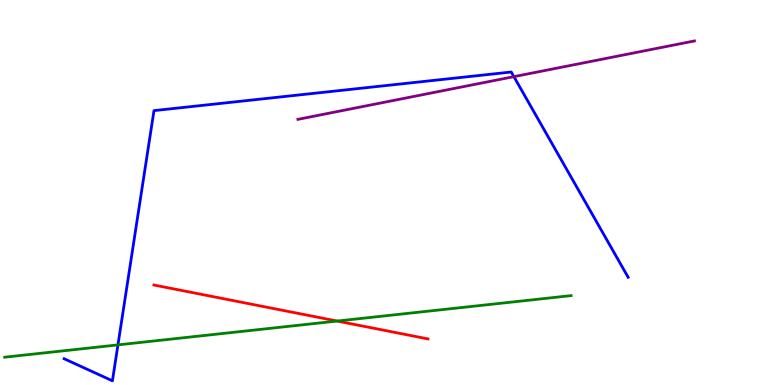[{'lines': ['blue', 'red'], 'intersections': []}, {'lines': ['green', 'red'], 'intersections': [{'x': 4.35, 'y': 1.66}]}, {'lines': ['purple', 'red'], 'intersections': []}, {'lines': ['blue', 'green'], 'intersections': [{'x': 1.52, 'y': 1.04}]}, {'lines': ['blue', 'purple'], 'intersections': [{'x': 6.63, 'y': 8.01}]}, {'lines': ['green', 'purple'], 'intersections': []}]